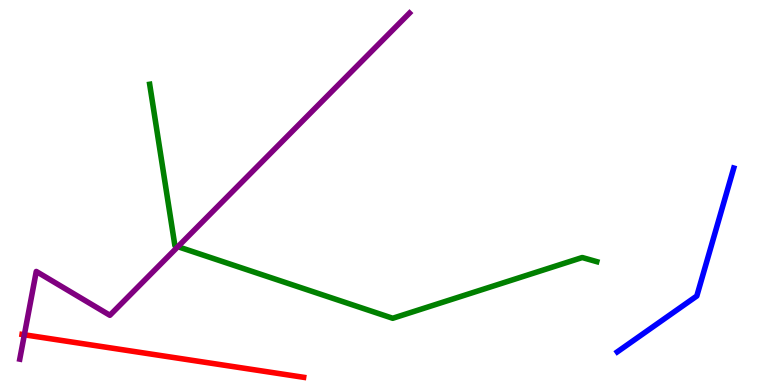[{'lines': ['blue', 'red'], 'intersections': []}, {'lines': ['green', 'red'], 'intersections': []}, {'lines': ['purple', 'red'], 'intersections': [{'x': 0.314, 'y': 1.3}]}, {'lines': ['blue', 'green'], 'intersections': []}, {'lines': ['blue', 'purple'], 'intersections': []}, {'lines': ['green', 'purple'], 'intersections': [{'x': 2.3, 'y': 3.59}]}]